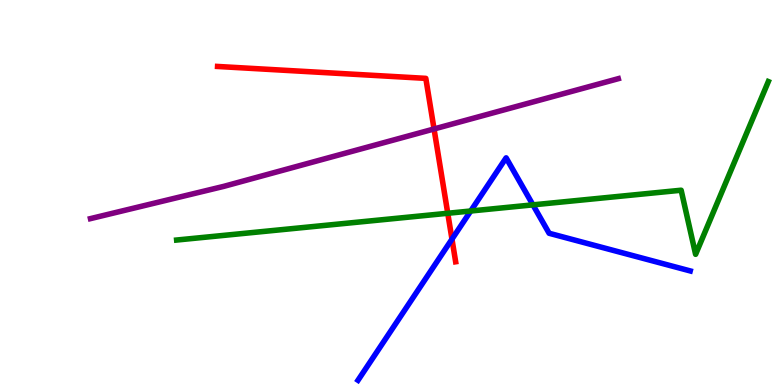[{'lines': ['blue', 'red'], 'intersections': [{'x': 5.83, 'y': 3.79}]}, {'lines': ['green', 'red'], 'intersections': [{'x': 5.78, 'y': 4.46}]}, {'lines': ['purple', 'red'], 'intersections': [{'x': 5.6, 'y': 6.65}]}, {'lines': ['blue', 'green'], 'intersections': [{'x': 6.07, 'y': 4.52}, {'x': 6.88, 'y': 4.68}]}, {'lines': ['blue', 'purple'], 'intersections': []}, {'lines': ['green', 'purple'], 'intersections': []}]